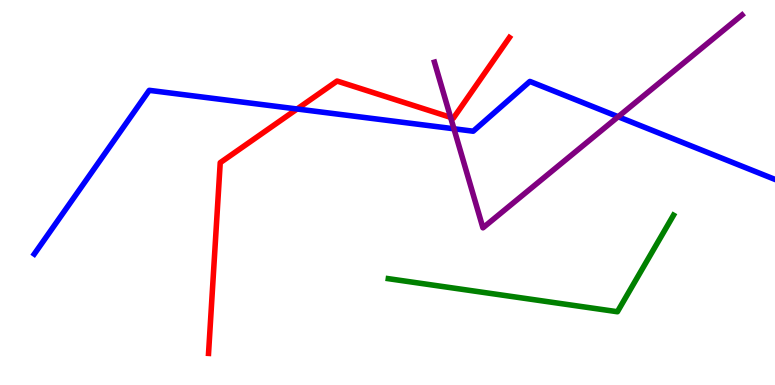[{'lines': ['blue', 'red'], 'intersections': [{'x': 3.83, 'y': 7.17}]}, {'lines': ['green', 'red'], 'intersections': []}, {'lines': ['purple', 'red'], 'intersections': [{'x': 5.81, 'y': 6.95}]}, {'lines': ['blue', 'green'], 'intersections': []}, {'lines': ['blue', 'purple'], 'intersections': [{'x': 5.86, 'y': 6.66}, {'x': 7.98, 'y': 6.97}]}, {'lines': ['green', 'purple'], 'intersections': []}]